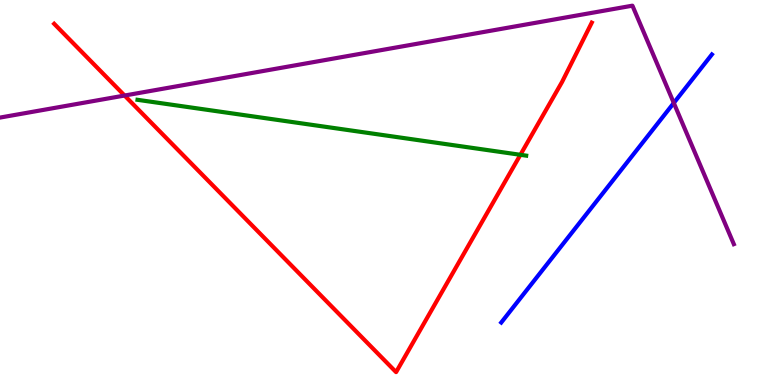[{'lines': ['blue', 'red'], 'intersections': []}, {'lines': ['green', 'red'], 'intersections': [{'x': 6.71, 'y': 5.98}]}, {'lines': ['purple', 'red'], 'intersections': [{'x': 1.61, 'y': 7.52}]}, {'lines': ['blue', 'green'], 'intersections': []}, {'lines': ['blue', 'purple'], 'intersections': [{'x': 8.69, 'y': 7.33}]}, {'lines': ['green', 'purple'], 'intersections': []}]